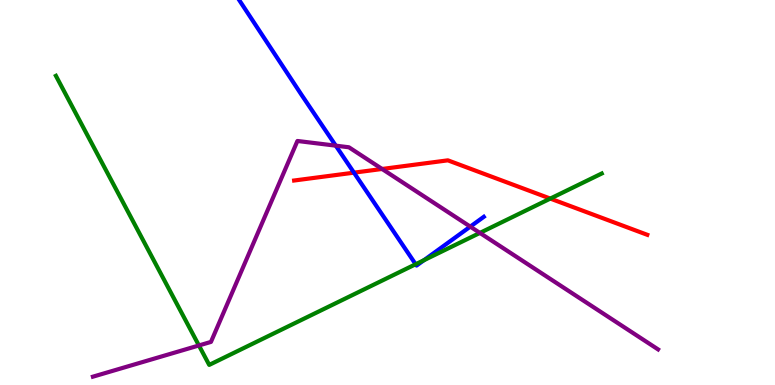[{'lines': ['blue', 'red'], 'intersections': [{'x': 4.57, 'y': 5.52}]}, {'lines': ['green', 'red'], 'intersections': [{'x': 7.1, 'y': 4.84}]}, {'lines': ['purple', 'red'], 'intersections': [{'x': 4.93, 'y': 5.61}]}, {'lines': ['blue', 'green'], 'intersections': [{'x': 5.36, 'y': 3.14}, {'x': 5.47, 'y': 3.24}]}, {'lines': ['blue', 'purple'], 'intersections': [{'x': 4.33, 'y': 6.22}, {'x': 6.07, 'y': 4.11}]}, {'lines': ['green', 'purple'], 'intersections': [{'x': 2.57, 'y': 1.03}, {'x': 6.19, 'y': 3.95}]}]